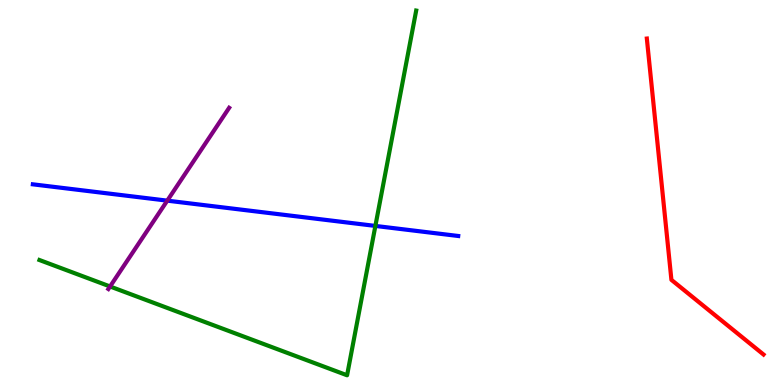[{'lines': ['blue', 'red'], 'intersections': []}, {'lines': ['green', 'red'], 'intersections': []}, {'lines': ['purple', 'red'], 'intersections': []}, {'lines': ['blue', 'green'], 'intersections': [{'x': 4.84, 'y': 4.13}]}, {'lines': ['blue', 'purple'], 'intersections': [{'x': 2.16, 'y': 4.79}]}, {'lines': ['green', 'purple'], 'intersections': [{'x': 1.42, 'y': 2.56}]}]